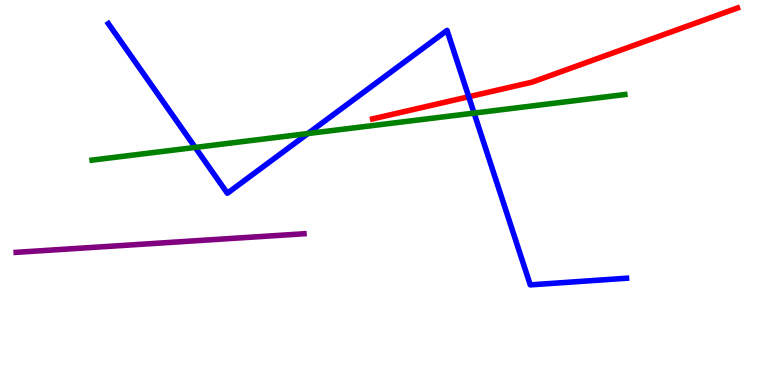[{'lines': ['blue', 'red'], 'intersections': [{'x': 6.05, 'y': 7.49}]}, {'lines': ['green', 'red'], 'intersections': []}, {'lines': ['purple', 'red'], 'intersections': []}, {'lines': ['blue', 'green'], 'intersections': [{'x': 2.52, 'y': 6.17}, {'x': 3.97, 'y': 6.53}, {'x': 6.12, 'y': 7.06}]}, {'lines': ['blue', 'purple'], 'intersections': []}, {'lines': ['green', 'purple'], 'intersections': []}]